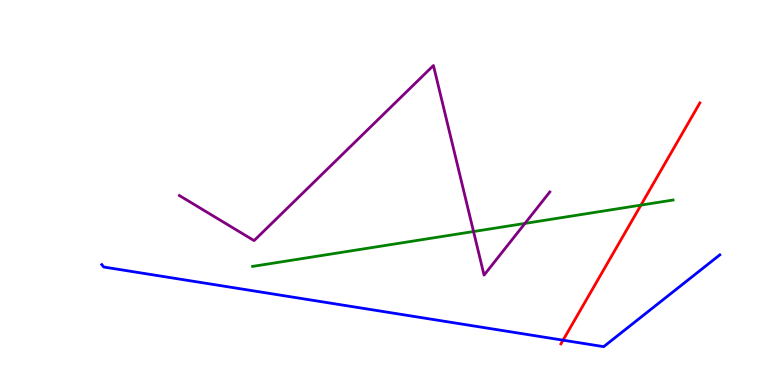[{'lines': ['blue', 'red'], 'intersections': [{'x': 7.27, 'y': 1.16}]}, {'lines': ['green', 'red'], 'intersections': [{'x': 8.27, 'y': 4.67}]}, {'lines': ['purple', 'red'], 'intersections': []}, {'lines': ['blue', 'green'], 'intersections': []}, {'lines': ['blue', 'purple'], 'intersections': []}, {'lines': ['green', 'purple'], 'intersections': [{'x': 6.11, 'y': 3.99}, {'x': 6.77, 'y': 4.2}]}]